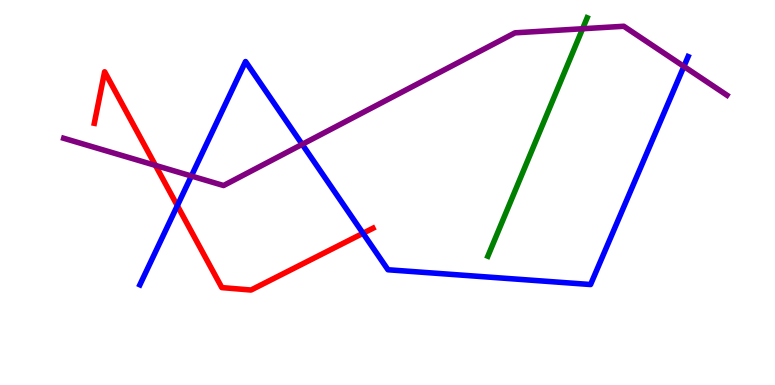[{'lines': ['blue', 'red'], 'intersections': [{'x': 2.29, 'y': 4.66}, {'x': 4.68, 'y': 3.94}]}, {'lines': ['green', 'red'], 'intersections': []}, {'lines': ['purple', 'red'], 'intersections': [{'x': 2.01, 'y': 5.7}]}, {'lines': ['blue', 'green'], 'intersections': []}, {'lines': ['blue', 'purple'], 'intersections': [{'x': 2.47, 'y': 5.43}, {'x': 3.9, 'y': 6.25}, {'x': 8.82, 'y': 8.27}]}, {'lines': ['green', 'purple'], 'intersections': [{'x': 7.52, 'y': 9.25}]}]